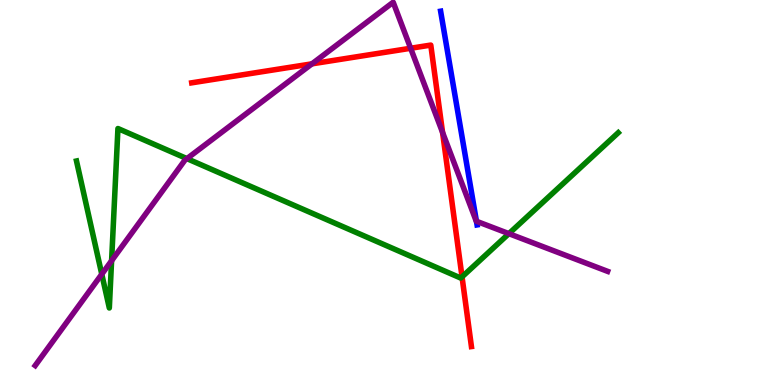[{'lines': ['blue', 'red'], 'intersections': []}, {'lines': ['green', 'red'], 'intersections': [{'x': 5.96, 'y': 2.81}]}, {'lines': ['purple', 'red'], 'intersections': [{'x': 4.03, 'y': 8.34}, {'x': 5.3, 'y': 8.75}, {'x': 5.71, 'y': 6.56}]}, {'lines': ['blue', 'green'], 'intersections': []}, {'lines': ['blue', 'purple'], 'intersections': [{'x': 6.15, 'y': 4.25}]}, {'lines': ['green', 'purple'], 'intersections': [{'x': 1.31, 'y': 2.88}, {'x': 1.44, 'y': 3.23}, {'x': 2.41, 'y': 5.88}, {'x': 6.57, 'y': 3.93}]}]